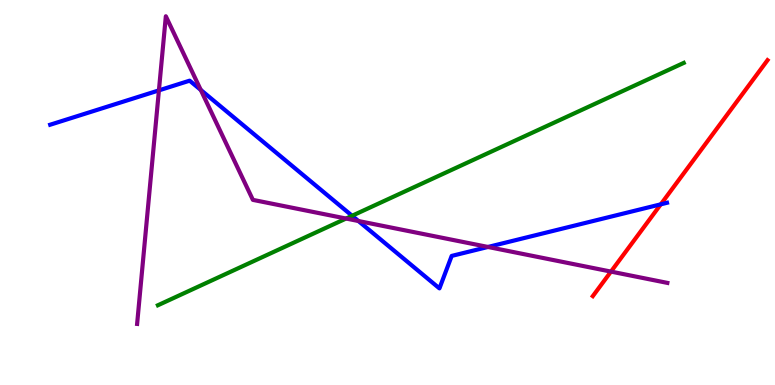[{'lines': ['blue', 'red'], 'intersections': [{'x': 8.53, 'y': 4.69}]}, {'lines': ['green', 'red'], 'intersections': []}, {'lines': ['purple', 'red'], 'intersections': [{'x': 7.88, 'y': 2.95}]}, {'lines': ['blue', 'green'], 'intersections': [{'x': 4.54, 'y': 4.4}]}, {'lines': ['blue', 'purple'], 'intersections': [{'x': 2.05, 'y': 7.65}, {'x': 2.59, 'y': 7.66}, {'x': 4.62, 'y': 4.26}, {'x': 6.3, 'y': 3.59}]}, {'lines': ['green', 'purple'], 'intersections': [{'x': 4.47, 'y': 4.32}]}]